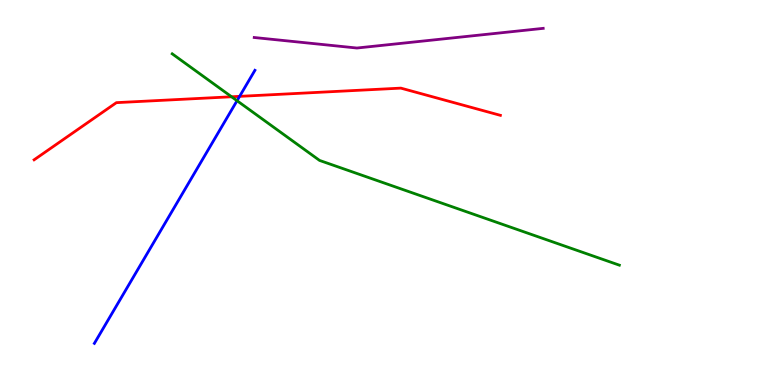[{'lines': ['blue', 'red'], 'intersections': [{'x': 3.09, 'y': 7.5}]}, {'lines': ['green', 'red'], 'intersections': [{'x': 2.99, 'y': 7.49}]}, {'lines': ['purple', 'red'], 'intersections': []}, {'lines': ['blue', 'green'], 'intersections': [{'x': 3.06, 'y': 7.38}]}, {'lines': ['blue', 'purple'], 'intersections': []}, {'lines': ['green', 'purple'], 'intersections': []}]